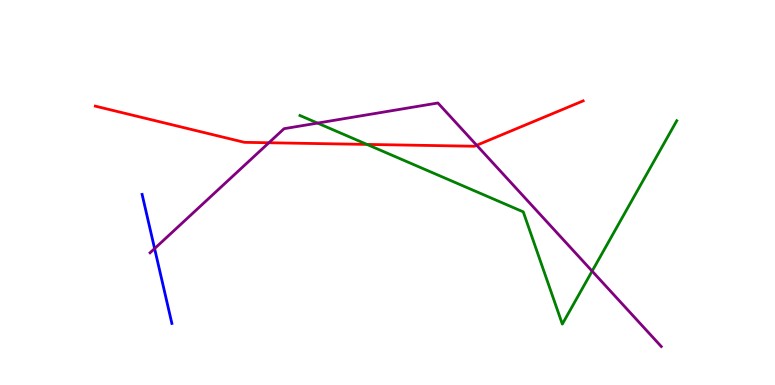[{'lines': ['blue', 'red'], 'intersections': []}, {'lines': ['green', 'red'], 'intersections': [{'x': 4.73, 'y': 6.25}]}, {'lines': ['purple', 'red'], 'intersections': [{'x': 3.47, 'y': 6.29}, {'x': 6.15, 'y': 6.23}]}, {'lines': ['blue', 'green'], 'intersections': []}, {'lines': ['blue', 'purple'], 'intersections': [{'x': 1.99, 'y': 3.54}]}, {'lines': ['green', 'purple'], 'intersections': [{'x': 4.1, 'y': 6.8}, {'x': 7.64, 'y': 2.96}]}]